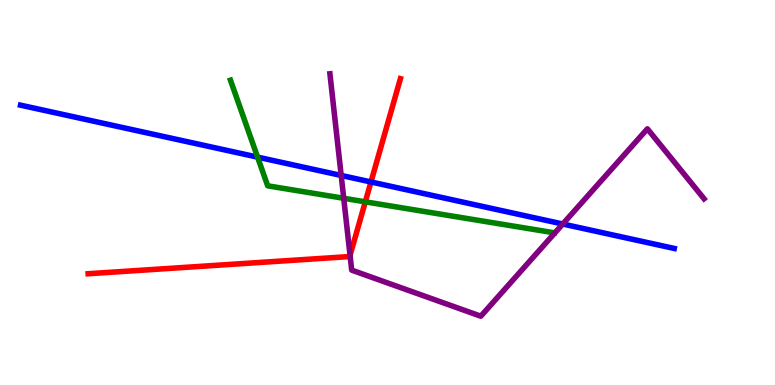[{'lines': ['blue', 'red'], 'intersections': [{'x': 4.79, 'y': 5.27}]}, {'lines': ['green', 'red'], 'intersections': [{'x': 4.71, 'y': 4.76}]}, {'lines': ['purple', 'red'], 'intersections': [{'x': 4.52, 'y': 3.37}]}, {'lines': ['blue', 'green'], 'intersections': [{'x': 3.32, 'y': 5.92}]}, {'lines': ['blue', 'purple'], 'intersections': [{'x': 4.4, 'y': 5.44}, {'x': 7.26, 'y': 4.18}]}, {'lines': ['green', 'purple'], 'intersections': [{'x': 4.44, 'y': 4.85}]}]